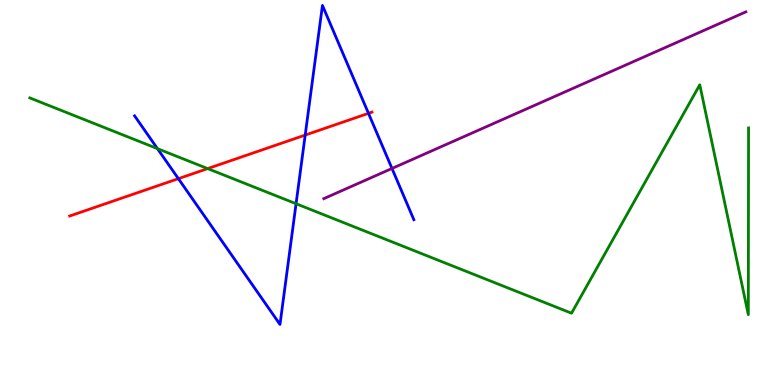[{'lines': ['blue', 'red'], 'intersections': [{'x': 2.3, 'y': 5.36}, {'x': 3.94, 'y': 6.49}, {'x': 4.75, 'y': 7.06}]}, {'lines': ['green', 'red'], 'intersections': [{'x': 2.68, 'y': 5.62}]}, {'lines': ['purple', 'red'], 'intersections': []}, {'lines': ['blue', 'green'], 'intersections': [{'x': 2.03, 'y': 6.14}, {'x': 3.82, 'y': 4.71}]}, {'lines': ['blue', 'purple'], 'intersections': [{'x': 5.06, 'y': 5.62}]}, {'lines': ['green', 'purple'], 'intersections': []}]